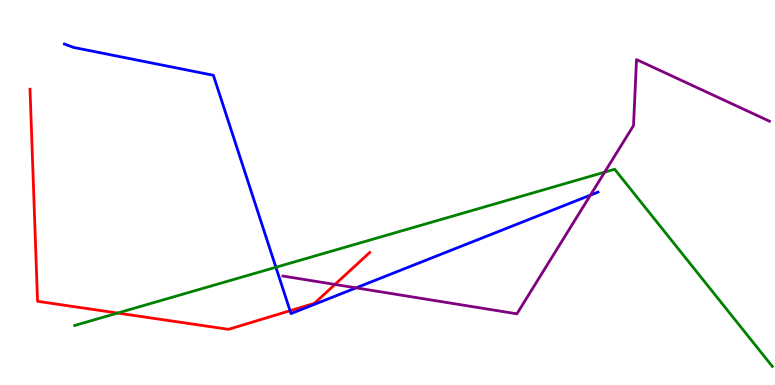[{'lines': ['blue', 'red'], 'intersections': [{'x': 3.74, 'y': 1.93}]}, {'lines': ['green', 'red'], 'intersections': [{'x': 1.52, 'y': 1.87}]}, {'lines': ['purple', 'red'], 'intersections': [{'x': 4.32, 'y': 2.61}]}, {'lines': ['blue', 'green'], 'intersections': [{'x': 3.56, 'y': 3.06}]}, {'lines': ['blue', 'purple'], 'intersections': [{'x': 4.59, 'y': 2.52}, {'x': 7.62, 'y': 4.93}]}, {'lines': ['green', 'purple'], 'intersections': [{'x': 7.8, 'y': 5.53}]}]